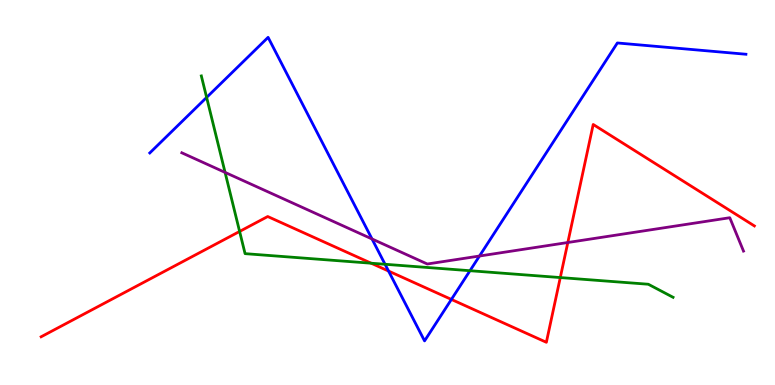[{'lines': ['blue', 'red'], 'intersections': [{'x': 5.01, 'y': 2.96}, {'x': 5.82, 'y': 2.22}]}, {'lines': ['green', 'red'], 'intersections': [{'x': 3.09, 'y': 3.99}, {'x': 4.79, 'y': 3.16}, {'x': 7.23, 'y': 2.79}]}, {'lines': ['purple', 'red'], 'intersections': [{'x': 7.33, 'y': 3.7}]}, {'lines': ['blue', 'green'], 'intersections': [{'x': 2.67, 'y': 7.47}, {'x': 4.97, 'y': 3.14}, {'x': 6.06, 'y': 2.97}]}, {'lines': ['blue', 'purple'], 'intersections': [{'x': 4.8, 'y': 3.79}, {'x': 6.19, 'y': 3.35}]}, {'lines': ['green', 'purple'], 'intersections': [{'x': 2.9, 'y': 5.52}]}]